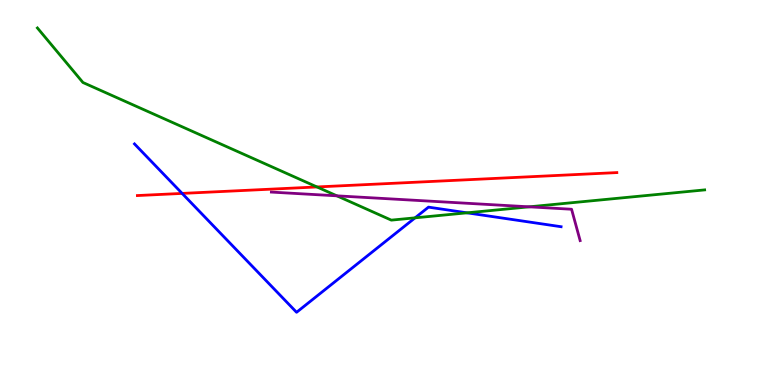[{'lines': ['blue', 'red'], 'intersections': [{'x': 2.35, 'y': 4.98}]}, {'lines': ['green', 'red'], 'intersections': [{'x': 4.09, 'y': 5.14}]}, {'lines': ['purple', 'red'], 'intersections': []}, {'lines': ['blue', 'green'], 'intersections': [{'x': 5.36, 'y': 4.34}, {'x': 6.03, 'y': 4.47}]}, {'lines': ['blue', 'purple'], 'intersections': []}, {'lines': ['green', 'purple'], 'intersections': [{'x': 4.35, 'y': 4.91}, {'x': 6.83, 'y': 4.63}]}]